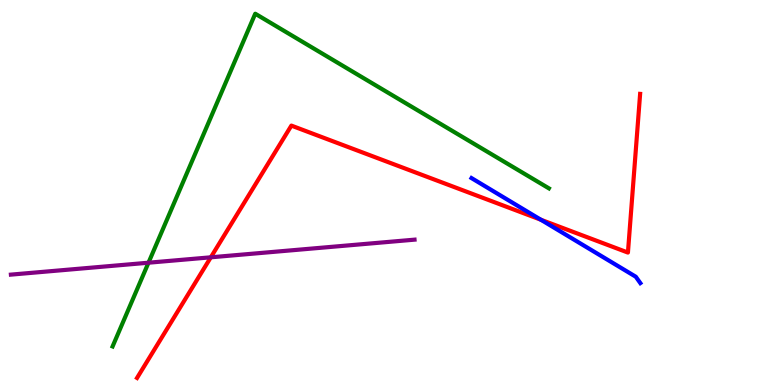[{'lines': ['blue', 'red'], 'intersections': [{'x': 6.98, 'y': 4.29}]}, {'lines': ['green', 'red'], 'intersections': []}, {'lines': ['purple', 'red'], 'intersections': [{'x': 2.72, 'y': 3.32}]}, {'lines': ['blue', 'green'], 'intersections': []}, {'lines': ['blue', 'purple'], 'intersections': []}, {'lines': ['green', 'purple'], 'intersections': [{'x': 1.92, 'y': 3.18}]}]